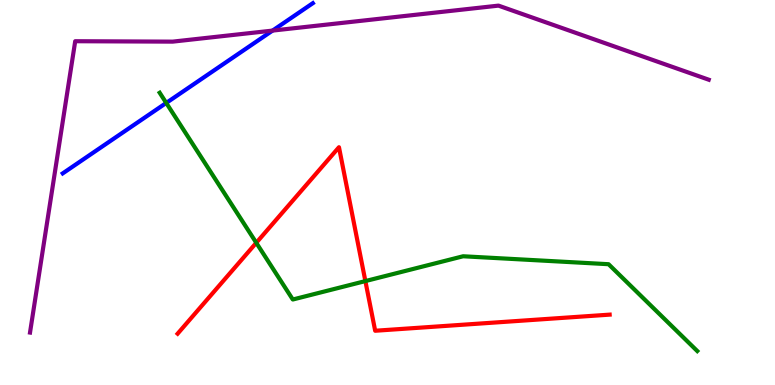[{'lines': ['blue', 'red'], 'intersections': []}, {'lines': ['green', 'red'], 'intersections': [{'x': 3.31, 'y': 3.69}, {'x': 4.71, 'y': 2.7}]}, {'lines': ['purple', 'red'], 'intersections': []}, {'lines': ['blue', 'green'], 'intersections': [{'x': 2.15, 'y': 7.33}]}, {'lines': ['blue', 'purple'], 'intersections': [{'x': 3.52, 'y': 9.21}]}, {'lines': ['green', 'purple'], 'intersections': []}]